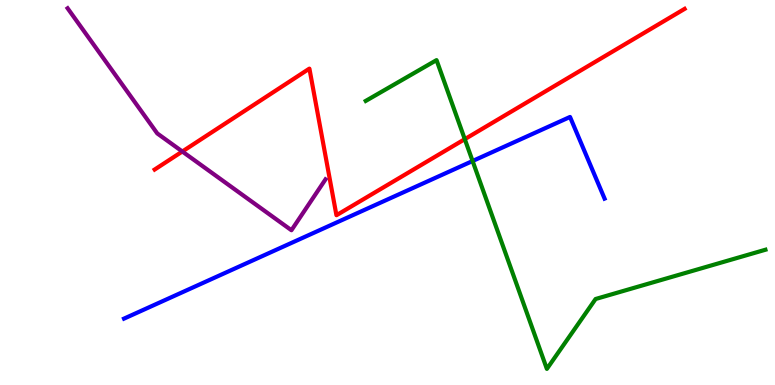[{'lines': ['blue', 'red'], 'intersections': []}, {'lines': ['green', 'red'], 'intersections': [{'x': 6.0, 'y': 6.39}]}, {'lines': ['purple', 'red'], 'intersections': [{'x': 2.35, 'y': 6.06}]}, {'lines': ['blue', 'green'], 'intersections': [{'x': 6.1, 'y': 5.82}]}, {'lines': ['blue', 'purple'], 'intersections': []}, {'lines': ['green', 'purple'], 'intersections': []}]